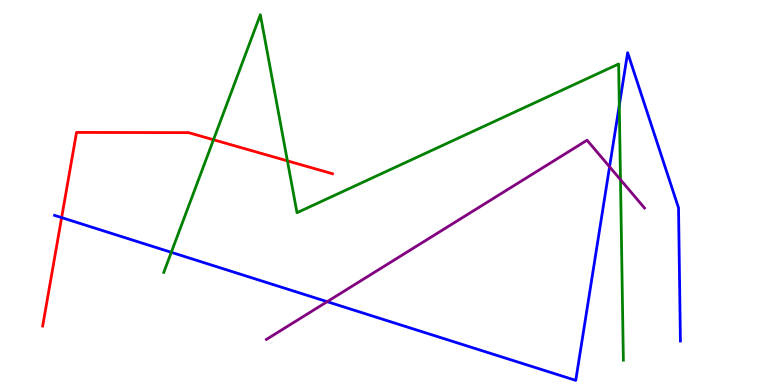[{'lines': ['blue', 'red'], 'intersections': [{'x': 0.795, 'y': 4.35}]}, {'lines': ['green', 'red'], 'intersections': [{'x': 2.75, 'y': 6.37}, {'x': 3.71, 'y': 5.82}]}, {'lines': ['purple', 'red'], 'intersections': []}, {'lines': ['blue', 'green'], 'intersections': [{'x': 2.21, 'y': 3.45}, {'x': 7.99, 'y': 7.26}]}, {'lines': ['blue', 'purple'], 'intersections': [{'x': 4.22, 'y': 2.16}, {'x': 7.87, 'y': 5.67}]}, {'lines': ['green', 'purple'], 'intersections': [{'x': 8.01, 'y': 5.33}]}]